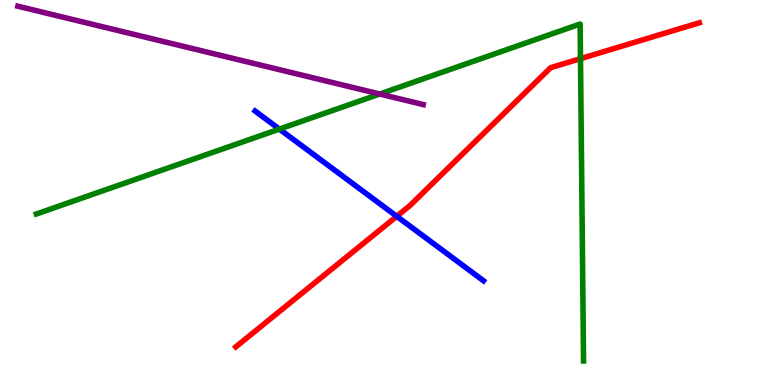[{'lines': ['blue', 'red'], 'intersections': [{'x': 5.12, 'y': 4.38}]}, {'lines': ['green', 'red'], 'intersections': [{'x': 7.49, 'y': 8.48}]}, {'lines': ['purple', 'red'], 'intersections': []}, {'lines': ['blue', 'green'], 'intersections': [{'x': 3.61, 'y': 6.65}]}, {'lines': ['blue', 'purple'], 'intersections': []}, {'lines': ['green', 'purple'], 'intersections': [{'x': 4.9, 'y': 7.56}]}]